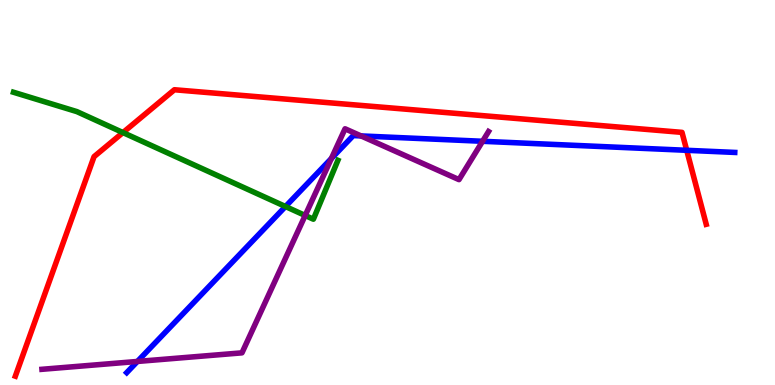[{'lines': ['blue', 'red'], 'intersections': [{'x': 8.86, 'y': 6.1}]}, {'lines': ['green', 'red'], 'intersections': [{'x': 1.59, 'y': 6.56}]}, {'lines': ['purple', 'red'], 'intersections': []}, {'lines': ['blue', 'green'], 'intersections': [{'x': 3.68, 'y': 4.64}]}, {'lines': ['blue', 'purple'], 'intersections': [{'x': 1.77, 'y': 0.612}, {'x': 4.28, 'y': 5.88}, {'x': 4.66, 'y': 6.47}, {'x': 6.23, 'y': 6.33}]}, {'lines': ['green', 'purple'], 'intersections': [{'x': 3.94, 'y': 4.4}]}]